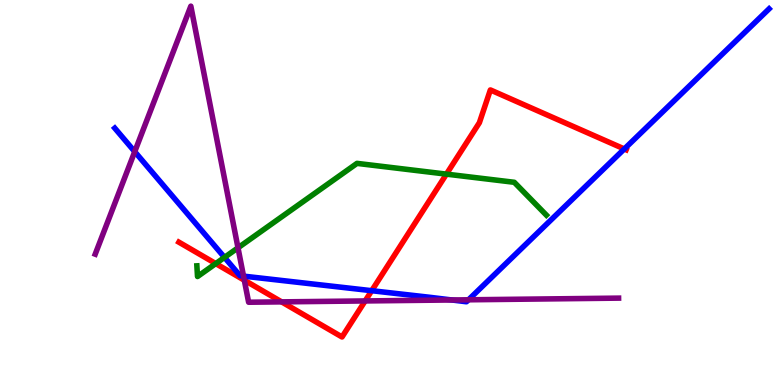[{'lines': ['blue', 'red'], 'intersections': [{'x': 4.8, 'y': 2.45}, {'x': 8.06, 'y': 6.13}]}, {'lines': ['green', 'red'], 'intersections': [{'x': 2.78, 'y': 3.15}, {'x': 5.76, 'y': 5.48}]}, {'lines': ['purple', 'red'], 'intersections': [{'x': 3.15, 'y': 2.72}, {'x': 3.63, 'y': 2.16}, {'x': 4.71, 'y': 2.18}]}, {'lines': ['blue', 'green'], 'intersections': [{'x': 2.9, 'y': 3.31}]}, {'lines': ['blue', 'purple'], 'intersections': [{'x': 1.74, 'y': 6.06}, {'x': 3.14, 'y': 2.83}, {'x': 5.83, 'y': 2.21}, {'x': 6.04, 'y': 2.21}]}, {'lines': ['green', 'purple'], 'intersections': [{'x': 3.07, 'y': 3.56}]}]